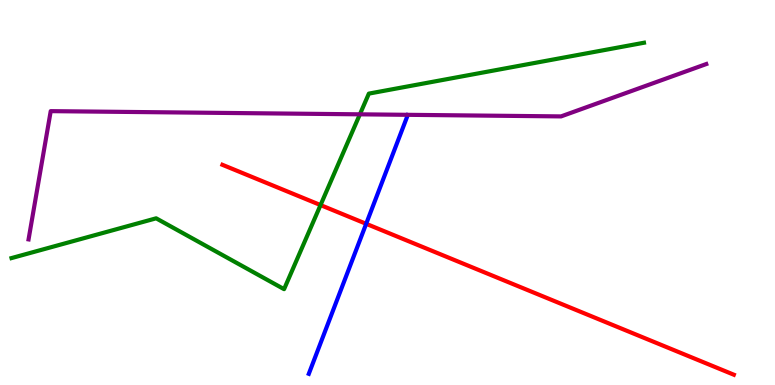[{'lines': ['blue', 'red'], 'intersections': [{'x': 4.72, 'y': 4.19}]}, {'lines': ['green', 'red'], 'intersections': [{'x': 4.14, 'y': 4.67}]}, {'lines': ['purple', 'red'], 'intersections': []}, {'lines': ['blue', 'green'], 'intersections': []}, {'lines': ['blue', 'purple'], 'intersections': []}, {'lines': ['green', 'purple'], 'intersections': [{'x': 4.64, 'y': 7.03}]}]